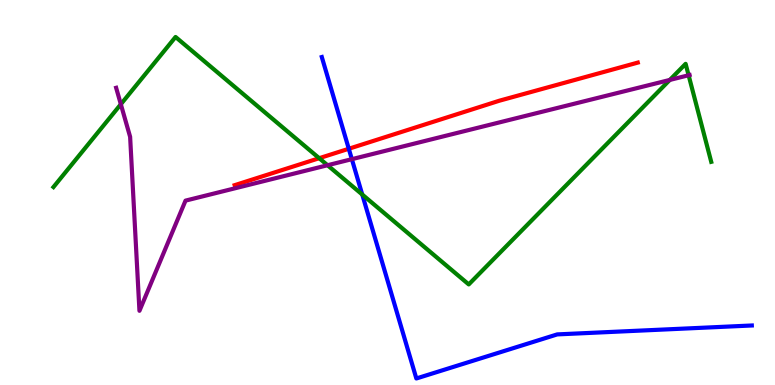[{'lines': ['blue', 'red'], 'intersections': [{'x': 4.5, 'y': 6.14}]}, {'lines': ['green', 'red'], 'intersections': [{'x': 4.12, 'y': 5.89}]}, {'lines': ['purple', 'red'], 'intersections': []}, {'lines': ['blue', 'green'], 'intersections': [{'x': 4.67, 'y': 4.95}]}, {'lines': ['blue', 'purple'], 'intersections': [{'x': 4.54, 'y': 5.87}]}, {'lines': ['green', 'purple'], 'intersections': [{'x': 1.56, 'y': 7.29}, {'x': 4.23, 'y': 5.71}, {'x': 8.64, 'y': 7.92}, {'x': 8.89, 'y': 8.05}]}]